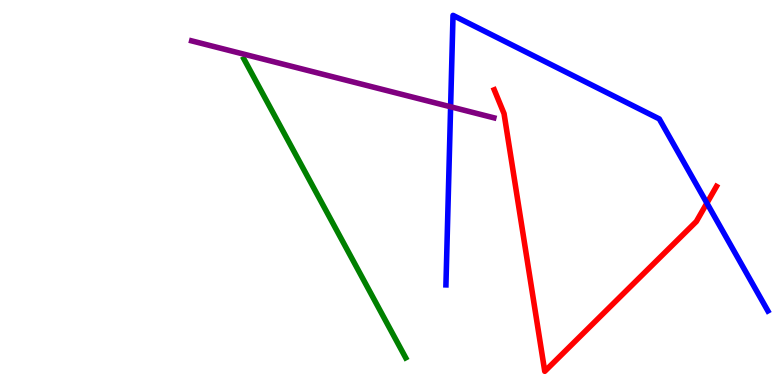[{'lines': ['blue', 'red'], 'intersections': [{'x': 9.12, 'y': 4.72}]}, {'lines': ['green', 'red'], 'intersections': []}, {'lines': ['purple', 'red'], 'intersections': []}, {'lines': ['blue', 'green'], 'intersections': []}, {'lines': ['blue', 'purple'], 'intersections': [{'x': 5.81, 'y': 7.23}]}, {'lines': ['green', 'purple'], 'intersections': []}]